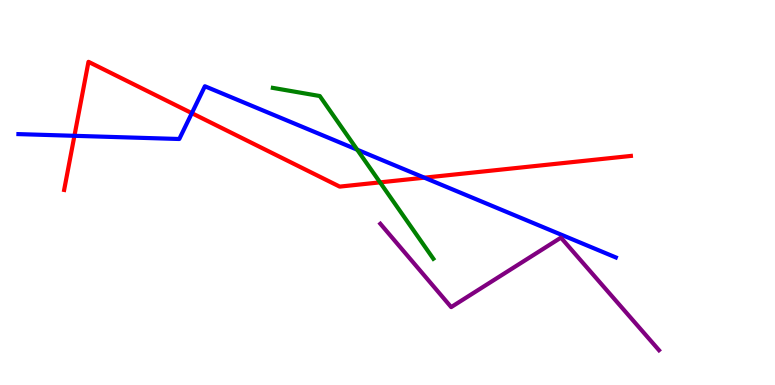[{'lines': ['blue', 'red'], 'intersections': [{'x': 0.96, 'y': 6.47}, {'x': 2.48, 'y': 7.06}, {'x': 5.48, 'y': 5.38}]}, {'lines': ['green', 'red'], 'intersections': [{'x': 4.9, 'y': 5.26}]}, {'lines': ['purple', 'red'], 'intersections': []}, {'lines': ['blue', 'green'], 'intersections': [{'x': 4.61, 'y': 6.11}]}, {'lines': ['blue', 'purple'], 'intersections': []}, {'lines': ['green', 'purple'], 'intersections': []}]